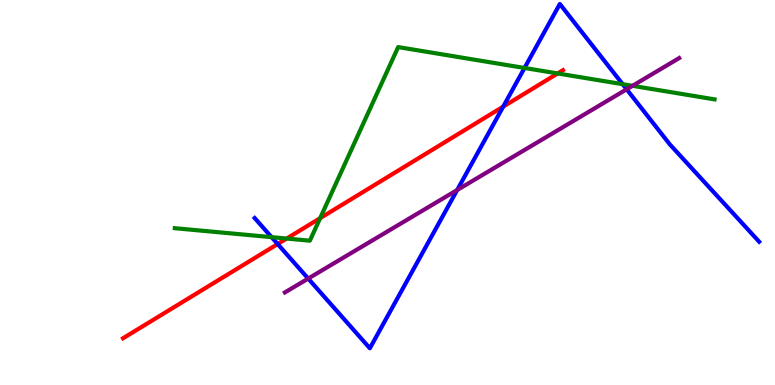[{'lines': ['blue', 'red'], 'intersections': [{'x': 3.58, 'y': 3.66}, {'x': 6.49, 'y': 7.23}]}, {'lines': ['green', 'red'], 'intersections': [{'x': 3.7, 'y': 3.8}, {'x': 4.13, 'y': 4.33}, {'x': 7.2, 'y': 8.09}]}, {'lines': ['purple', 'red'], 'intersections': []}, {'lines': ['blue', 'green'], 'intersections': [{'x': 3.5, 'y': 3.84}, {'x': 6.77, 'y': 8.23}, {'x': 8.03, 'y': 7.81}]}, {'lines': ['blue', 'purple'], 'intersections': [{'x': 3.98, 'y': 2.76}, {'x': 5.9, 'y': 5.06}, {'x': 8.09, 'y': 7.68}]}, {'lines': ['green', 'purple'], 'intersections': [{'x': 8.16, 'y': 7.77}]}]